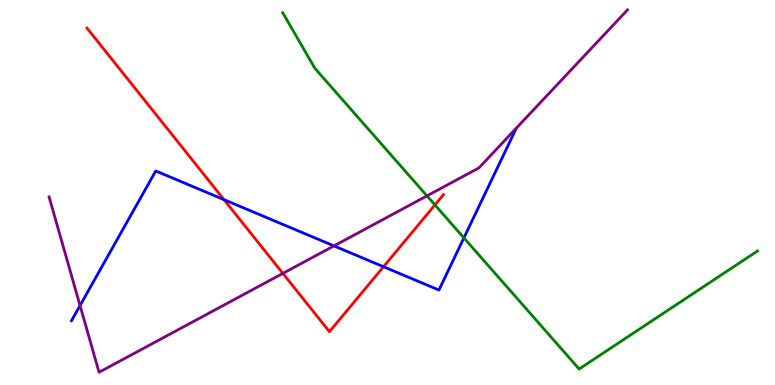[{'lines': ['blue', 'red'], 'intersections': [{'x': 2.89, 'y': 4.81}, {'x': 4.95, 'y': 3.07}]}, {'lines': ['green', 'red'], 'intersections': [{'x': 5.61, 'y': 4.68}]}, {'lines': ['purple', 'red'], 'intersections': [{'x': 3.65, 'y': 2.9}]}, {'lines': ['blue', 'green'], 'intersections': [{'x': 5.99, 'y': 3.82}]}, {'lines': ['blue', 'purple'], 'intersections': [{'x': 1.03, 'y': 2.06}, {'x': 4.31, 'y': 3.61}]}, {'lines': ['green', 'purple'], 'intersections': [{'x': 5.51, 'y': 4.91}]}]